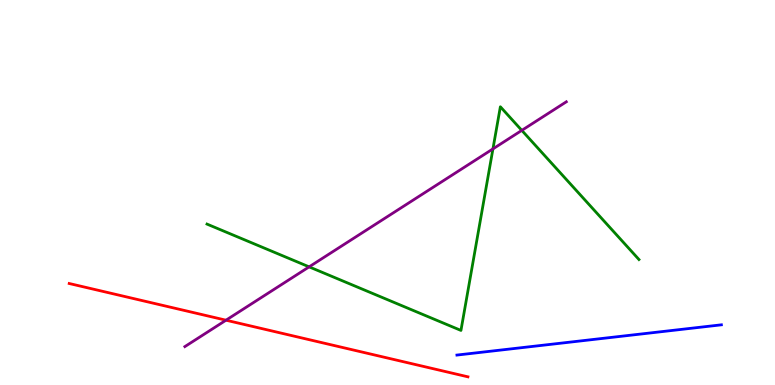[{'lines': ['blue', 'red'], 'intersections': []}, {'lines': ['green', 'red'], 'intersections': []}, {'lines': ['purple', 'red'], 'intersections': [{'x': 2.92, 'y': 1.68}]}, {'lines': ['blue', 'green'], 'intersections': []}, {'lines': ['blue', 'purple'], 'intersections': []}, {'lines': ['green', 'purple'], 'intersections': [{'x': 3.99, 'y': 3.07}, {'x': 6.36, 'y': 6.13}, {'x': 6.73, 'y': 6.61}]}]